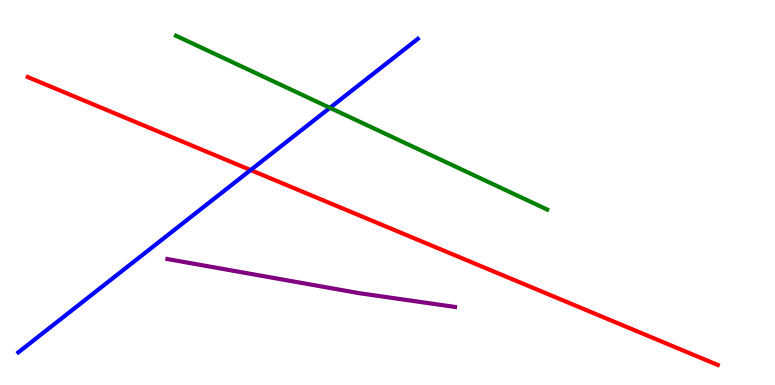[{'lines': ['blue', 'red'], 'intersections': [{'x': 3.23, 'y': 5.58}]}, {'lines': ['green', 'red'], 'intersections': []}, {'lines': ['purple', 'red'], 'intersections': []}, {'lines': ['blue', 'green'], 'intersections': [{'x': 4.26, 'y': 7.2}]}, {'lines': ['blue', 'purple'], 'intersections': []}, {'lines': ['green', 'purple'], 'intersections': []}]